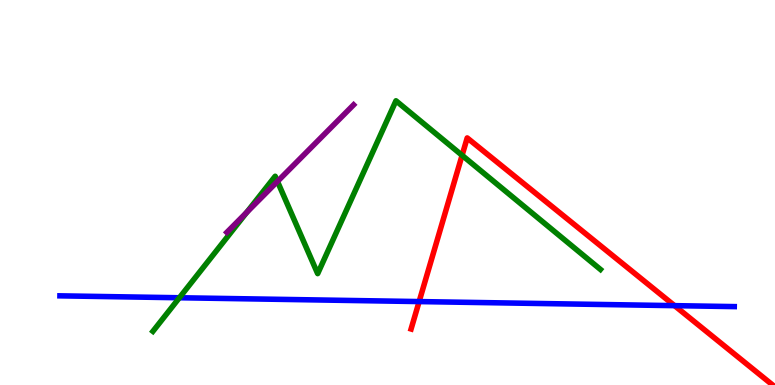[{'lines': ['blue', 'red'], 'intersections': [{'x': 5.41, 'y': 2.17}, {'x': 8.7, 'y': 2.06}]}, {'lines': ['green', 'red'], 'intersections': [{'x': 5.96, 'y': 5.97}]}, {'lines': ['purple', 'red'], 'intersections': []}, {'lines': ['blue', 'green'], 'intersections': [{'x': 2.31, 'y': 2.27}]}, {'lines': ['blue', 'purple'], 'intersections': []}, {'lines': ['green', 'purple'], 'intersections': [{'x': 3.18, 'y': 4.48}, {'x': 3.58, 'y': 5.29}]}]